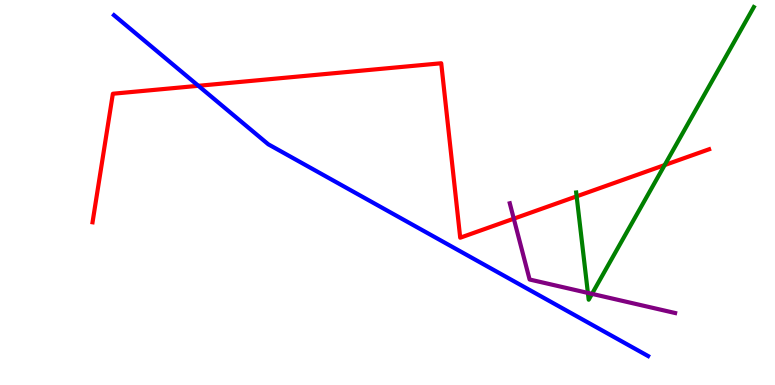[{'lines': ['blue', 'red'], 'intersections': [{'x': 2.56, 'y': 7.77}]}, {'lines': ['green', 'red'], 'intersections': [{'x': 7.44, 'y': 4.9}, {'x': 8.58, 'y': 5.71}]}, {'lines': ['purple', 'red'], 'intersections': [{'x': 6.63, 'y': 4.32}]}, {'lines': ['blue', 'green'], 'intersections': []}, {'lines': ['blue', 'purple'], 'intersections': []}, {'lines': ['green', 'purple'], 'intersections': [{'x': 7.59, 'y': 2.39}, {'x': 7.64, 'y': 2.37}]}]